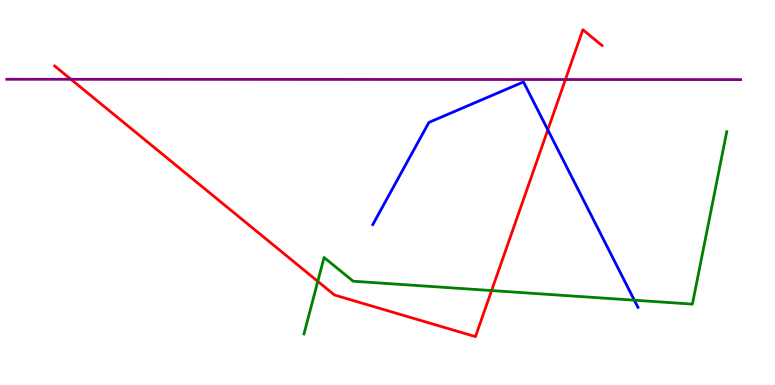[{'lines': ['blue', 'red'], 'intersections': [{'x': 7.07, 'y': 6.63}]}, {'lines': ['green', 'red'], 'intersections': [{'x': 4.1, 'y': 2.69}, {'x': 6.34, 'y': 2.45}]}, {'lines': ['purple', 'red'], 'intersections': [{'x': 0.916, 'y': 7.94}, {'x': 7.3, 'y': 7.93}]}, {'lines': ['blue', 'green'], 'intersections': [{'x': 8.19, 'y': 2.2}]}, {'lines': ['blue', 'purple'], 'intersections': []}, {'lines': ['green', 'purple'], 'intersections': []}]